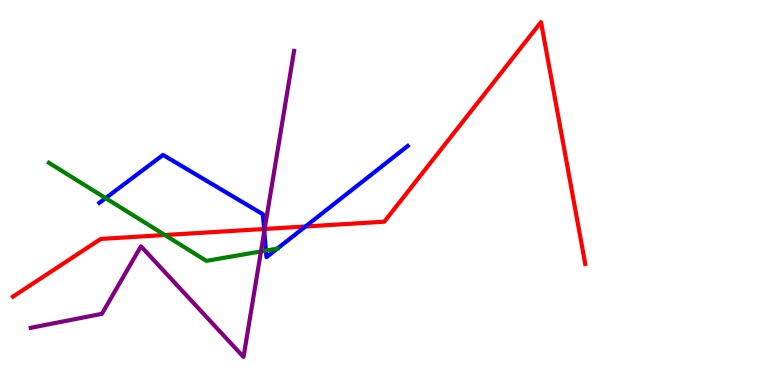[{'lines': ['blue', 'red'], 'intersections': [{'x': 3.41, 'y': 4.05}, {'x': 3.94, 'y': 4.12}]}, {'lines': ['green', 'red'], 'intersections': [{'x': 2.13, 'y': 3.9}]}, {'lines': ['purple', 'red'], 'intersections': [{'x': 3.42, 'y': 4.05}]}, {'lines': ['blue', 'green'], 'intersections': [{'x': 1.36, 'y': 4.85}, {'x': 3.43, 'y': 3.49}, {'x': 3.58, 'y': 3.54}]}, {'lines': ['blue', 'purple'], 'intersections': [{'x': 3.41, 'y': 3.99}]}, {'lines': ['green', 'purple'], 'intersections': [{'x': 3.37, 'y': 3.47}]}]